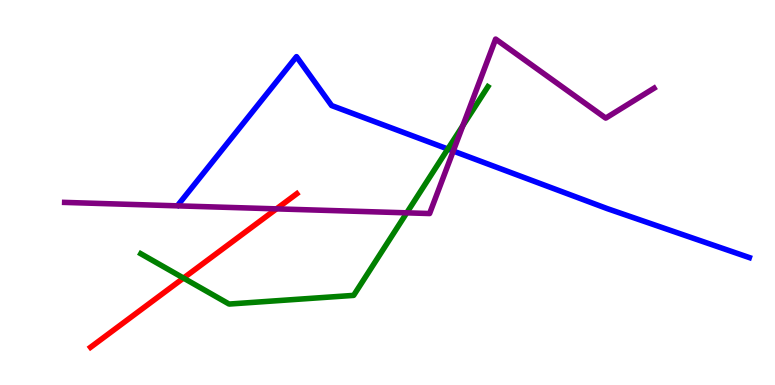[{'lines': ['blue', 'red'], 'intersections': []}, {'lines': ['green', 'red'], 'intersections': [{'x': 2.37, 'y': 2.78}]}, {'lines': ['purple', 'red'], 'intersections': [{'x': 3.57, 'y': 4.57}]}, {'lines': ['blue', 'green'], 'intersections': [{'x': 5.78, 'y': 6.13}]}, {'lines': ['blue', 'purple'], 'intersections': [{'x': 5.85, 'y': 6.08}]}, {'lines': ['green', 'purple'], 'intersections': [{'x': 5.25, 'y': 4.47}, {'x': 5.97, 'y': 6.74}]}]